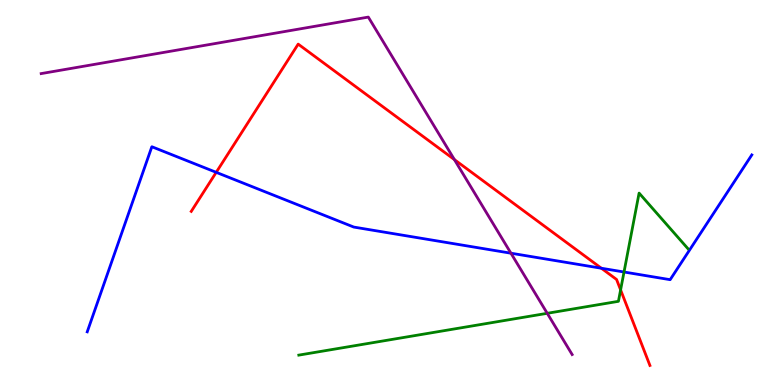[{'lines': ['blue', 'red'], 'intersections': [{'x': 2.79, 'y': 5.52}, {'x': 7.76, 'y': 3.03}]}, {'lines': ['green', 'red'], 'intersections': [{'x': 8.01, 'y': 2.47}]}, {'lines': ['purple', 'red'], 'intersections': [{'x': 5.86, 'y': 5.85}]}, {'lines': ['blue', 'green'], 'intersections': [{'x': 8.05, 'y': 2.93}]}, {'lines': ['blue', 'purple'], 'intersections': [{'x': 6.59, 'y': 3.42}]}, {'lines': ['green', 'purple'], 'intersections': [{'x': 7.06, 'y': 1.86}]}]